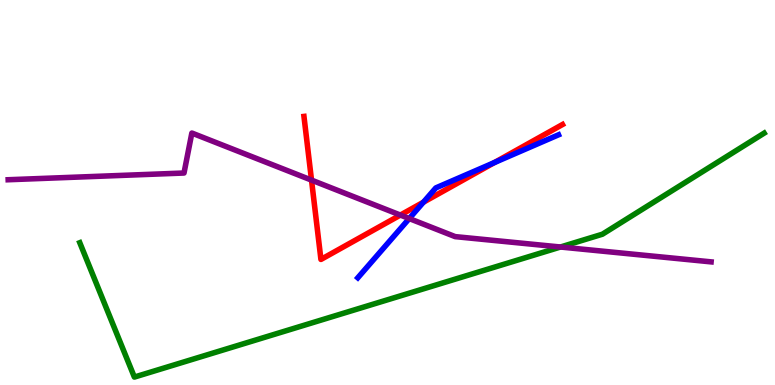[{'lines': ['blue', 'red'], 'intersections': [{'x': 5.46, 'y': 4.75}, {'x': 6.38, 'y': 5.78}]}, {'lines': ['green', 'red'], 'intersections': []}, {'lines': ['purple', 'red'], 'intersections': [{'x': 4.02, 'y': 5.32}, {'x': 5.17, 'y': 4.41}]}, {'lines': ['blue', 'green'], 'intersections': []}, {'lines': ['blue', 'purple'], 'intersections': [{'x': 5.28, 'y': 4.32}]}, {'lines': ['green', 'purple'], 'intersections': [{'x': 7.23, 'y': 3.58}]}]